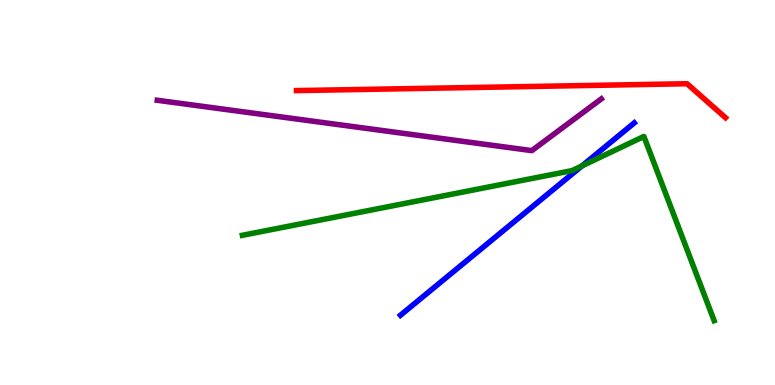[{'lines': ['blue', 'red'], 'intersections': []}, {'lines': ['green', 'red'], 'intersections': []}, {'lines': ['purple', 'red'], 'intersections': []}, {'lines': ['blue', 'green'], 'intersections': [{'x': 7.51, 'y': 5.69}]}, {'lines': ['blue', 'purple'], 'intersections': []}, {'lines': ['green', 'purple'], 'intersections': []}]